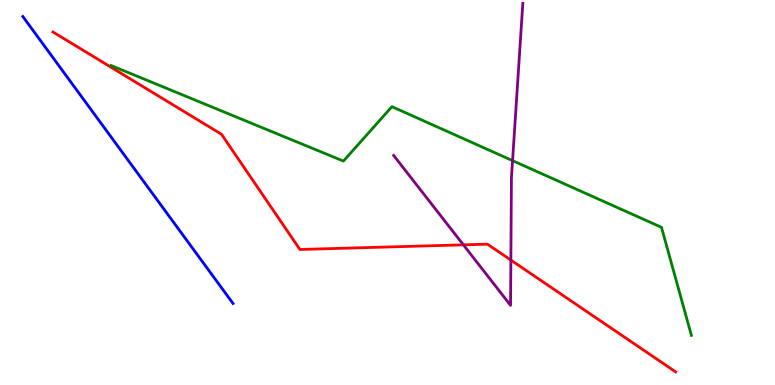[{'lines': ['blue', 'red'], 'intersections': []}, {'lines': ['green', 'red'], 'intersections': []}, {'lines': ['purple', 'red'], 'intersections': [{'x': 5.98, 'y': 3.64}, {'x': 6.59, 'y': 3.24}]}, {'lines': ['blue', 'green'], 'intersections': []}, {'lines': ['blue', 'purple'], 'intersections': []}, {'lines': ['green', 'purple'], 'intersections': [{'x': 6.61, 'y': 5.83}]}]